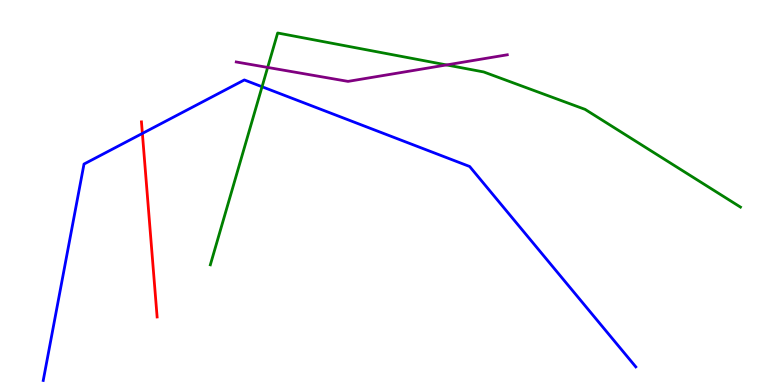[{'lines': ['blue', 'red'], 'intersections': [{'x': 1.84, 'y': 6.53}]}, {'lines': ['green', 'red'], 'intersections': []}, {'lines': ['purple', 'red'], 'intersections': []}, {'lines': ['blue', 'green'], 'intersections': [{'x': 3.38, 'y': 7.75}]}, {'lines': ['blue', 'purple'], 'intersections': []}, {'lines': ['green', 'purple'], 'intersections': [{'x': 3.45, 'y': 8.25}, {'x': 5.76, 'y': 8.31}]}]